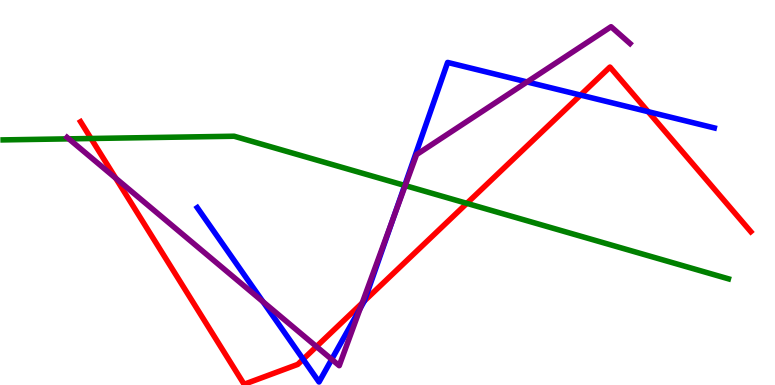[{'lines': ['blue', 'red'], 'intersections': [{'x': 3.91, 'y': 0.669}, {'x': 4.7, 'y': 2.18}, {'x': 7.49, 'y': 7.53}, {'x': 8.36, 'y': 7.1}]}, {'lines': ['green', 'red'], 'intersections': [{'x': 1.17, 'y': 6.4}, {'x': 6.02, 'y': 4.72}]}, {'lines': ['purple', 'red'], 'intersections': [{'x': 1.49, 'y': 5.37}, {'x': 4.08, 'y': 0.998}, {'x': 4.67, 'y': 2.13}]}, {'lines': ['blue', 'green'], 'intersections': [{'x': 5.22, 'y': 5.18}]}, {'lines': ['blue', 'purple'], 'intersections': [{'x': 3.39, 'y': 2.16}, {'x': 4.28, 'y': 0.666}, {'x': 4.65, 'y': 1.99}, {'x': 5.08, 'y': 4.37}, {'x': 6.8, 'y': 7.87}]}, {'lines': ['green', 'purple'], 'intersections': [{'x': 0.888, 'y': 6.39}, {'x': 5.23, 'y': 5.18}]}]